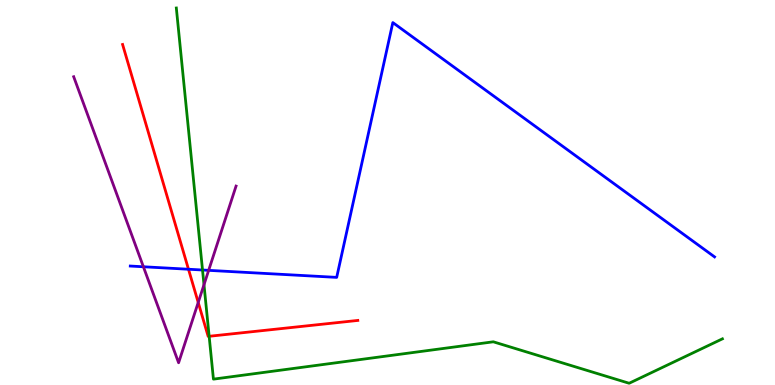[{'lines': ['blue', 'red'], 'intersections': [{'x': 2.43, 'y': 3.01}]}, {'lines': ['green', 'red'], 'intersections': [{'x': 2.7, 'y': 1.27}]}, {'lines': ['purple', 'red'], 'intersections': [{'x': 2.56, 'y': 2.14}]}, {'lines': ['blue', 'green'], 'intersections': [{'x': 2.61, 'y': 2.99}]}, {'lines': ['blue', 'purple'], 'intersections': [{'x': 1.85, 'y': 3.07}, {'x': 2.69, 'y': 2.98}]}, {'lines': ['green', 'purple'], 'intersections': [{'x': 2.63, 'y': 2.61}]}]